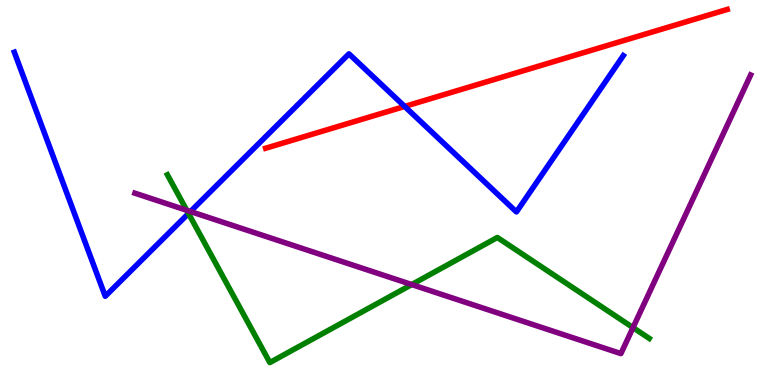[{'lines': ['blue', 'red'], 'intersections': [{'x': 5.22, 'y': 7.24}]}, {'lines': ['green', 'red'], 'intersections': []}, {'lines': ['purple', 'red'], 'intersections': []}, {'lines': ['blue', 'green'], 'intersections': [{'x': 2.43, 'y': 4.46}]}, {'lines': ['blue', 'purple'], 'intersections': [{'x': 2.46, 'y': 4.51}]}, {'lines': ['green', 'purple'], 'intersections': [{'x': 2.41, 'y': 4.54}, {'x': 5.31, 'y': 2.61}, {'x': 8.17, 'y': 1.49}]}]